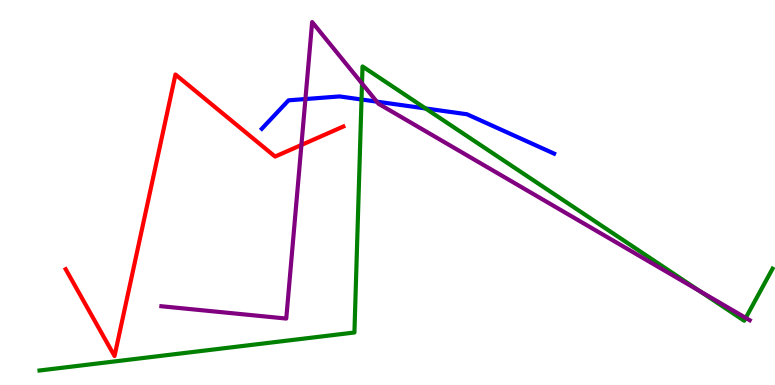[{'lines': ['blue', 'red'], 'intersections': []}, {'lines': ['green', 'red'], 'intersections': []}, {'lines': ['purple', 'red'], 'intersections': [{'x': 3.89, 'y': 6.23}]}, {'lines': ['blue', 'green'], 'intersections': [{'x': 4.66, 'y': 7.42}, {'x': 5.49, 'y': 7.18}]}, {'lines': ['blue', 'purple'], 'intersections': [{'x': 3.94, 'y': 7.43}, {'x': 4.86, 'y': 7.36}]}, {'lines': ['green', 'purple'], 'intersections': [{'x': 4.67, 'y': 7.83}, {'x': 9.03, 'y': 2.44}, {'x': 9.62, 'y': 1.74}]}]